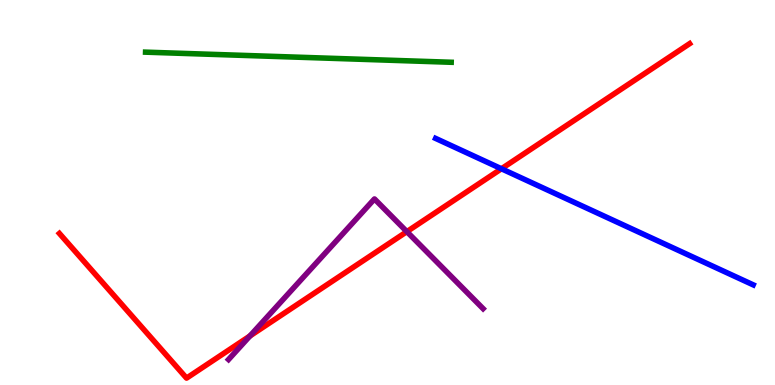[{'lines': ['blue', 'red'], 'intersections': [{'x': 6.47, 'y': 5.62}]}, {'lines': ['green', 'red'], 'intersections': []}, {'lines': ['purple', 'red'], 'intersections': [{'x': 3.22, 'y': 1.27}, {'x': 5.25, 'y': 3.98}]}, {'lines': ['blue', 'green'], 'intersections': []}, {'lines': ['blue', 'purple'], 'intersections': []}, {'lines': ['green', 'purple'], 'intersections': []}]